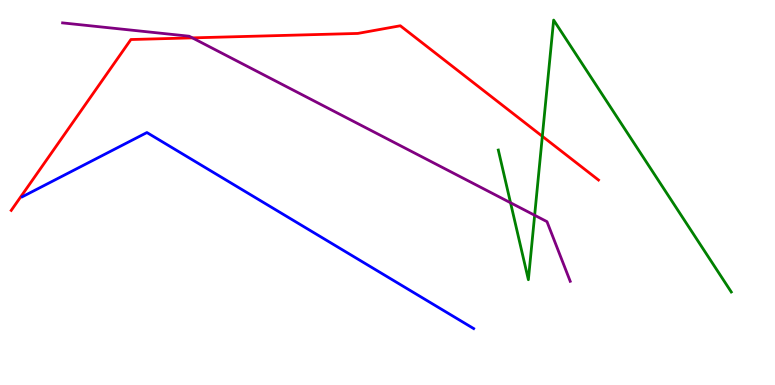[{'lines': ['blue', 'red'], 'intersections': []}, {'lines': ['green', 'red'], 'intersections': [{'x': 7.0, 'y': 6.46}]}, {'lines': ['purple', 'red'], 'intersections': [{'x': 2.48, 'y': 9.02}]}, {'lines': ['blue', 'green'], 'intersections': []}, {'lines': ['blue', 'purple'], 'intersections': []}, {'lines': ['green', 'purple'], 'intersections': [{'x': 6.59, 'y': 4.73}, {'x': 6.9, 'y': 4.41}]}]